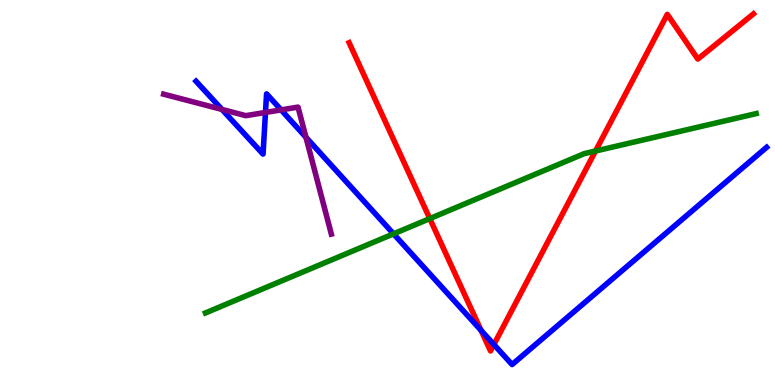[{'lines': ['blue', 'red'], 'intersections': [{'x': 6.21, 'y': 1.42}, {'x': 6.37, 'y': 1.05}]}, {'lines': ['green', 'red'], 'intersections': [{'x': 5.55, 'y': 4.32}, {'x': 7.68, 'y': 6.08}]}, {'lines': ['purple', 'red'], 'intersections': []}, {'lines': ['blue', 'green'], 'intersections': [{'x': 5.08, 'y': 3.93}]}, {'lines': ['blue', 'purple'], 'intersections': [{'x': 2.86, 'y': 7.16}, {'x': 3.43, 'y': 7.08}, {'x': 3.63, 'y': 7.15}, {'x': 3.95, 'y': 6.43}]}, {'lines': ['green', 'purple'], 'intersections': []}]